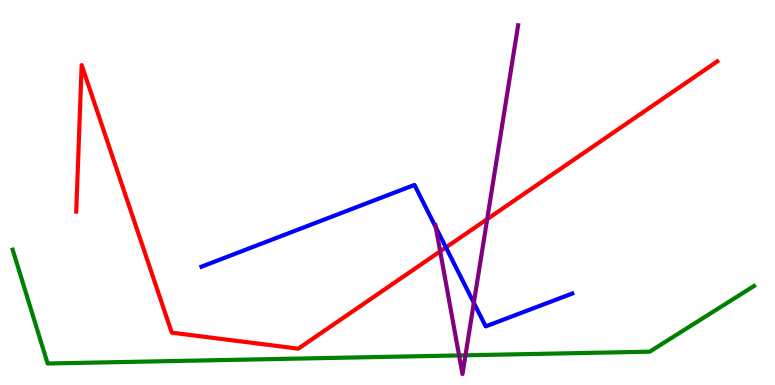[{'lines': ['blue', 'red'], 'intersections': [{'x': 5.75, 'y': 3.57}]}, {'lines': ['green', 'red'], 'intersections': []}, {'lines': ['purple', 'red'], 'intersections': [{'x': 5.68, 'y': 3.47}, {'x': 6.29, 'y': 4.31}]}, {'lines': ['blue', 'green'], 'intersections': []}, {'lines': ['blue', 'purple'], 'intersections': [{'x': 5.62, 'y': 4.09}, {'x': 6.11, 'y': 2.13}]}, {'lines': ['green', 'purple'], 'intersections': [{'x': 5.92, 'y': 0.768}, {'x': 6.01, 'y': 0.771}]}]